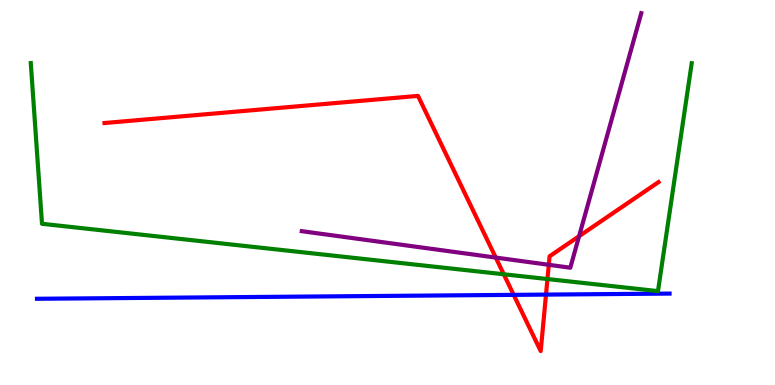[{'lines': ['blue', 'red'], 'intersections': [{'x': 6.63, 'y': 2.34}, {'x': 7.05, 'y': 2.35}]}, {'lines': ['green', 'red'], 'intersections': [{'x': 6.5, 'y': 2.88}, {'x': 7.06, 'y': 2.75}]}, {'lines': ['purple', 'red'], 'intersections': [{'x': 6.4, 'y': 3.31}, {'x': 7.08, 'y': 3.12}, {'x': 7.47, 'y': 3.87}]}, {'lines': ['blue', 'green'], 'intersections': []}, {'lines': ['blue', 'purple'], 'intersections': []}, {'lines': ['green', 'purple'], 'intersections': []}]